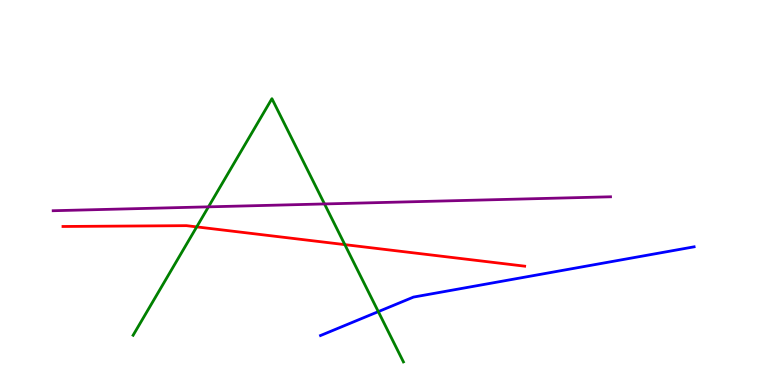[{'lines': ['blue', 'red'], 'intersections': []}, {'lines': ['green', 'red'], 'intersections': [{'x': 2.54, 'y': 4.11}, {'x': 4.45, 'y': 3.65}]}, {'lines': ['purple', 'red'], 'intersections': []}, {'lines': ['blue', 'green'], 'intersections': [{'x': 4.88, 'y': 1.91}]}, {'lines': ['blue', 'purple'], 'intersections': []}, {'lines': ['green', 'purple'], 'intersections': [{'x': 2.69, 'y': 4.63}, {'x': 4.19, 'y': 4.7}]}]